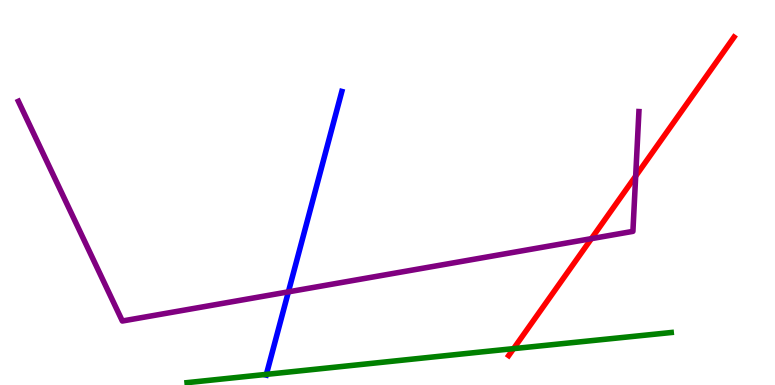[{'lines': ['blue', 'red'], 'intersections': []}, {'lines': ['green', 'red'], 'intersections': [{'x': 6.63, 'y': 0.945}]}, {'lines': ['purple', 'red'], 'intersections': [{'x': 7.63, 'y': 3.8}, {'x': 8.2, 'y': 5.43}]}, {'lines': ['blue', 'green'], 'intersections': [{'x': 3.44, 'y': 0.276}]}, {'lines': ['blue', 'purple'], 'intersections': [{'x': 3.72, 'y': 2.42}]}, {'lines': ['green', 'purple'], 'intersections': []}]